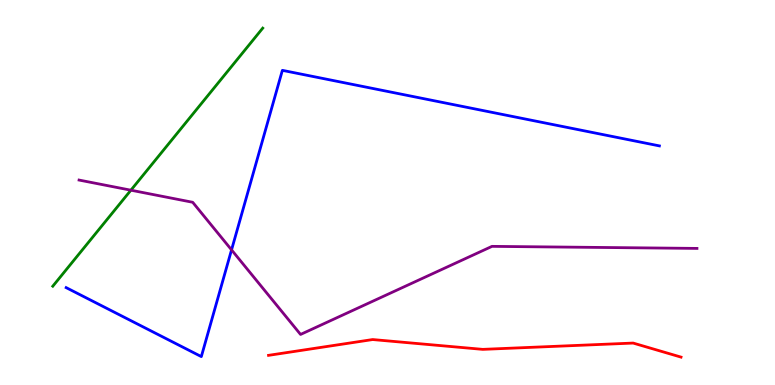[{'lines': ['blue', 'red'], 'intersections': []}, {'lines': ['green', 'red'], 'intersections': []}, {'lines': ['purple', 'red'], 'intersections': []}, {'lines': ['blue', 'green'], 'intersections': []}, {'lines': ['blue', 'purple'], 'intersections': [{'x': 2.99, 'y': 3.51}]}, {'lines': ['green', 'purple'], 'intersections': [{'x': 1.69, 'y': 5.06}]}]